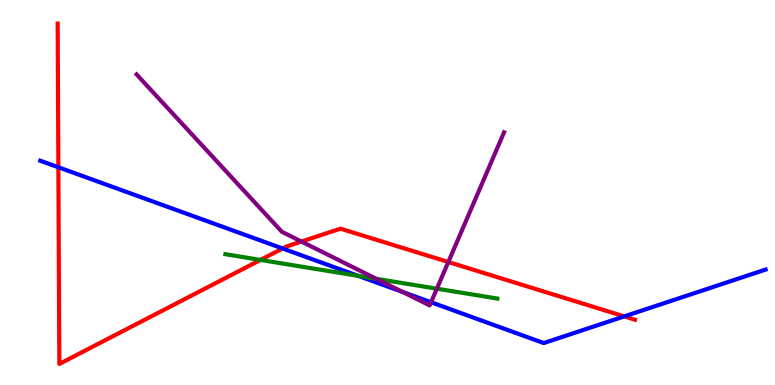[{'lines': ['blue', 'red'], 'intersections': [{'x': 0.753, 'y': 5.66}, {'x': 3.65, 'y': 3.55}, {'x': 8.05, 'y': 1.78}]}, {'lines': ['green', 'red'], 'intersections': [{'x': 3.36, 'y': 3.25}]}, {'lines': ['purple', 'red'], 'intersections': [{'x': 3.89, 'y': 3.73}, {'x': 5.78, 'y': 3.19}]}, {'lines': ['blue', 'green'], 'intersections': [{'x': 4.62, 'y': 2.83}]}, {'lines': ['blue', 'purple'], 'intersections': [{'x': 5.2, 'y': 2.42}, {'x': 5.56, 'y': 2.15}]}, {'lines': ['green', 'purple'], 'intersections': [{'x': 4.85, 'y': 2.76}, {'x': 5.64, 'y': 2.5}]}]